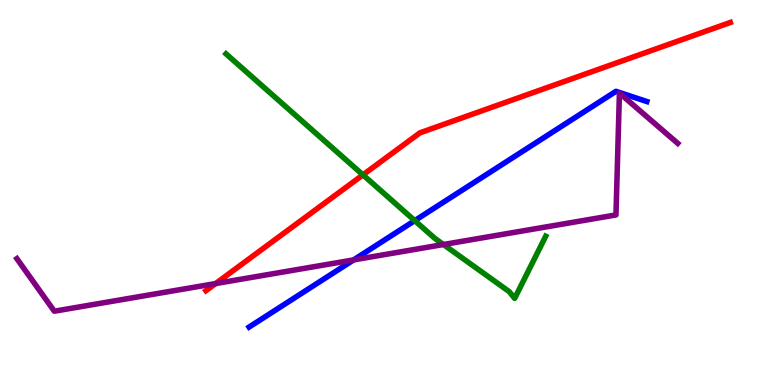[{'lines': ['blue', 'red'], 'intersections': []}, {'lines': ['green', 'red'], 'intersections': [{'x': 4.68, 'y': 5.46}]}, {'lines': ['purple', 'red'], 'intersections': [{'x': 2.78, 'y': 2.63}]}, {'lines': ['blue', 'green'], 'intersections': [{'x': 5.35, 'y': 4.27}]}, {'lines': ['blue', 'purple'], 'intersections': [{'x': 4.56, 'y': 3.25}]}, {'lines': ['green', 'purple'], 'intersections': [{'x': 5.72, 'y': 3.65}]}]